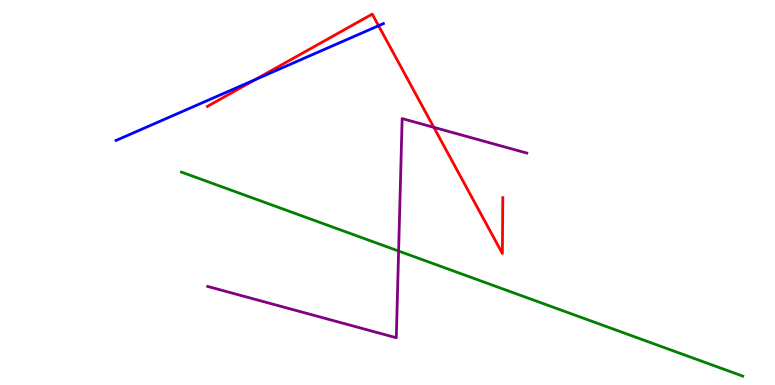[{'lines': ['blue', 'red'], 'intersections': [{'x': 3.29, 'y': 7.93}, {'x': 4.88, 'y': 9.33}]}, {'lines': ['green', 'red'], 'intersections': []}, {'lines': ['purple', 'red'], 'intersections': [{'x': 5.6, 'y': 6.69}]}, {'lines': ['blue', 'green'], 'intersections': []}, {'lines': ['blue', 'purple'], 'intersections': []}, {'lines': ['green', 'purple'], 'intersections': [{'x': 5.14, 'y': 3.48}]}]